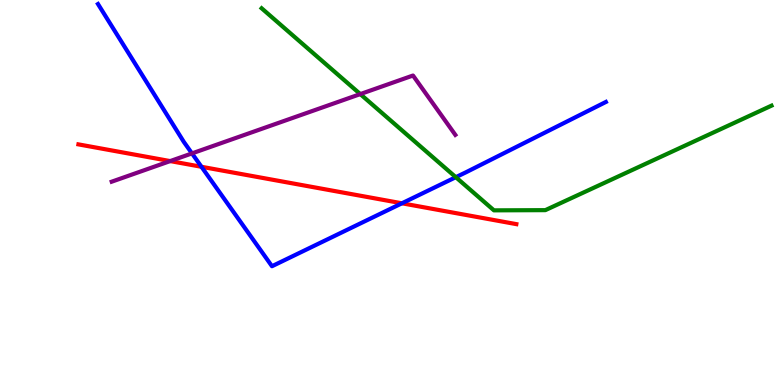[{'lines': ['blue', 'red'], 'intersections': [{'x': 2.6, 'y': 5.67}, {'x': 5.19, 'y': 4.72}]}, {'lines': ['green', 'red'], 'intersections': []}, {'lines': ['purple', 'red'], 'intersections': [{'x': 2.2, 'y': 5.82}]}, {'lines': ['blue', 'green'], 'intersections': [{'x': 5.88, 'y': 5.4}]}, {'lines': ['blue', 'purple'], 'intersections': [{'x': 2.48, 'y': 6.02}]}, {'lines': ['green', 'purple'], 'intersections': [{'x': 4.65, 'y': 7.56}]}]